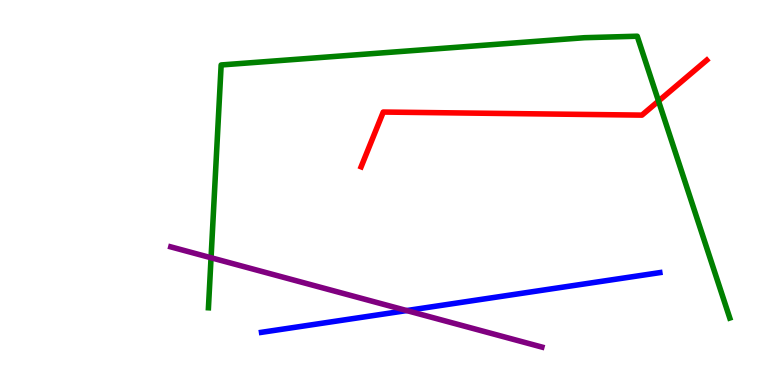[{'lines': ['blue', 'red'], 'intersections': []}, {'lines': ['green', 'red'], 'intersections': [{'x': 8.5, 'y': 7.38}]}, {'lines': ['purple', 'red'], 'intersections': []}, {'lines': ['blue', 'green'], 'intersections': []}, {'lines': ['blue', 'purple'], 'intersections': [{'x': 5.25, 'y': 1.93}]}, {'lines': ['green', 'purple'], 'intersections': [{'x': 2.72, 'y': 3.31}]}]